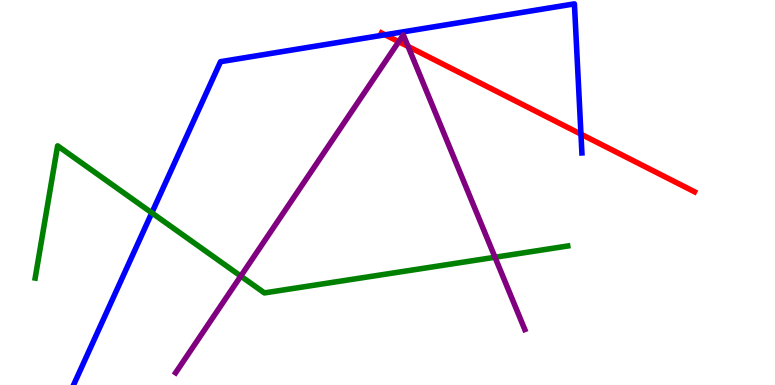[{'lines': ['blue', 'red'], 'intersections': [{'x': 4.97, 'y': 9.1}, {'x': 7.5, 'y': 6.52}]}, {'lines': ['green', 'red'], 'intersections': []}, {'lines': ['purple', 'red'], 'intersections': [{'x': 5.14, 'y': 8.92}, {'x': 5.27, 'y': 8.79}]}, {'lines': ['blue', 'green'], 'intersections': [{'x': 1.96, 'y': 4.47}]}, {'lines': ['blue', 'purple'], 'intersections': []}, {'lines': ['green', 'purple'], 'intersections': [{'x': 3.11, 'y': 2.83}, {'x': 6.39, 'y': 3.32}]}]